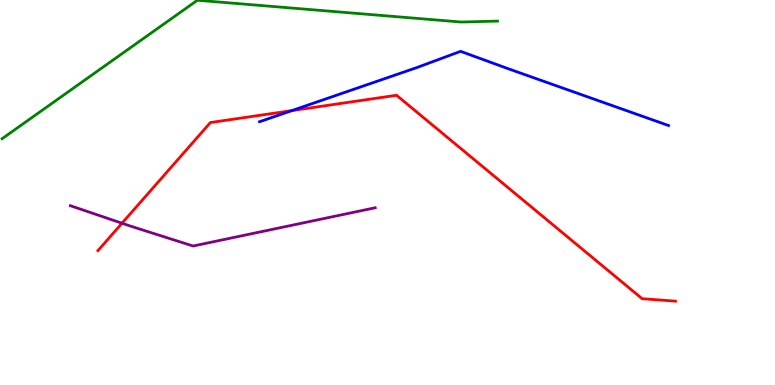[{'lines': ['blue', 'red'], 'intersections': [{'x': 3.77, 'y': 7.13}]}, {'lines': ['green', 'red'], 'intersections': []}, {'lines': ['purple', 'red'], 'intersections': [{'x': 1.57, 'y': 4.2}]}, {'lines': ['blue', 'green'], 'intersections': []}, {'lines': ['blue', 'purple'], 'intersections': []}, {'lines': ['green', 'purple'], 'intersections': []}]